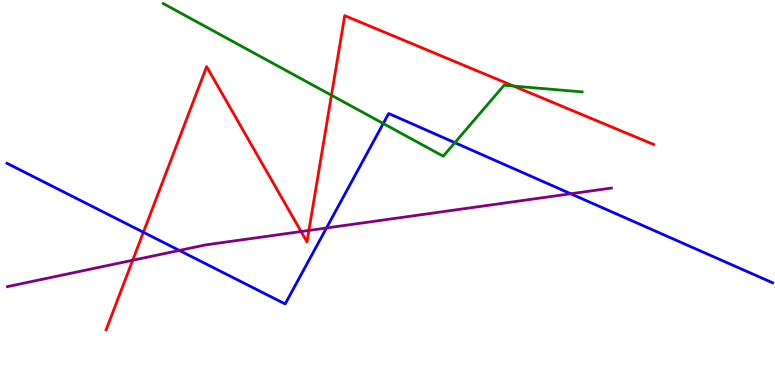[{'lines': ['blue', 'red'], 'intersections': [{'x': 1.85, 'y': 3.97}]}, {'lines': ['green', 'red'], 'intersections': [{'x': 4.28, 'y': 7.53}, {'x': 6.63, 'y': 7.76}]}, {'lines': ['purple', 'red'], 'intersections': [{'x': 1.71, 'y': 3.24}, {'x': 3.88, 'y': 3.99}, {'x': 3.99, 'y': 4.01}]}, {'lines': ['blue', 'green'], 'intersections': [{'x': 4.95, 'y': 6.79}, {'x': 5.87, 'y': 6.29}]}, {'lines': ['blue', 'purple'], 'intersections': [{'x': 2.31, 'y': 3.5}, {'x': 4.21, 'y': 4.08}, {'x': 7.36, 'y': 4.97}]}, {'lines': ['green', 'purple'], 'intersections': []}]